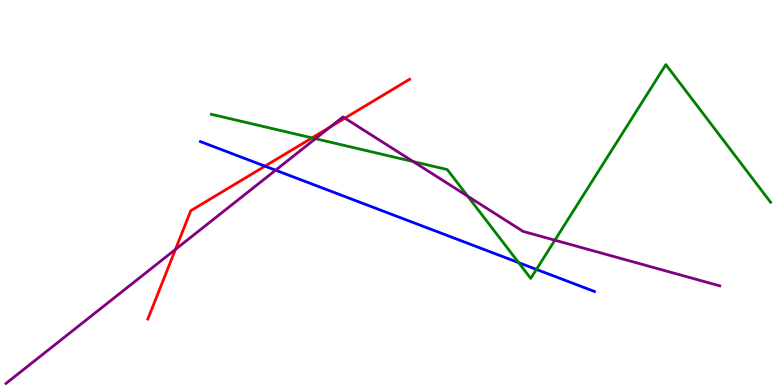[{'lines': ['blue', 'red'], 'intersections': [{'x': 3.42, 'y': 5.68}]}, {'lines': ['green', 'red'], 'intersections': [{'x': 4.03, 'y': 6.42}]}, {'lines': ['purple', 'red'], 'intersections': [{'x': 2.26, 'y': 3.52}, {'x': 4.26, 'y': 6.71}, {'x': 4.45, 'y': 6.93}]}, {'lines': ['blue', 'green'], 'intersections': [{'x': 6.69, 'y': 3.18}, {'x': 6.92, 'y': 3.0}]}, {'lines': ['blue', 'purple'], 'intersections': [{'x': 3.56, 'y': 5.58}]}, {'lines': ['green', 'purple'], 'intersections': [{'x': 4.07, 'y': 6.4}, {'x': 5.33, 'y': 5.8}, {'x': 6.03, 'y': 4.9}, {'x': 7.16, 'y': 3.76}]}]